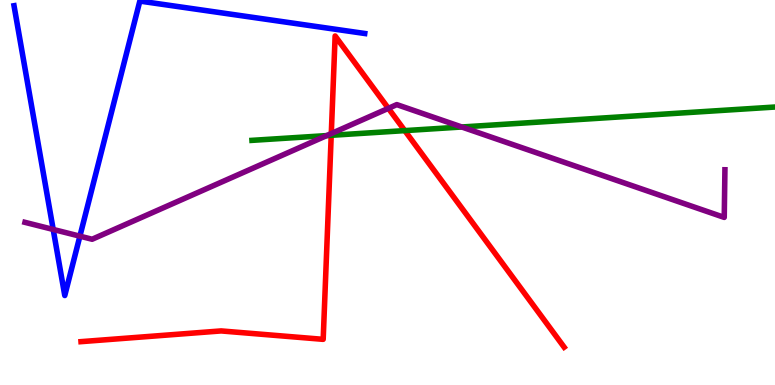[{'lines': ['blue', 'red'], 'intersections': []}, {'lines': ['green', 'red'], 'intersections': [{'x': 4.27, 'y': 6.49}, {'x': 5.22, 'y': 6.61}]}, {'lines': ['purple', 'red'], 'intersections': [{'x': 4.27, 'y': 6.53}, {'x': 5.01, 'y': 7.19}]}, {'lines': ['blue', 'green'], 'intersections': []}, {'lines': ['blue', 'purple'], 'intersections': [{'x': 0.686, 'y': 4.04}, {'x': 1.03, 'y': 3.87}]}, {'lines': ['green', 'purple'], 'intersections': [{'x': 4.22, 'y': 6.48}, {'x': 5.96, 'y': 6.7}]}]